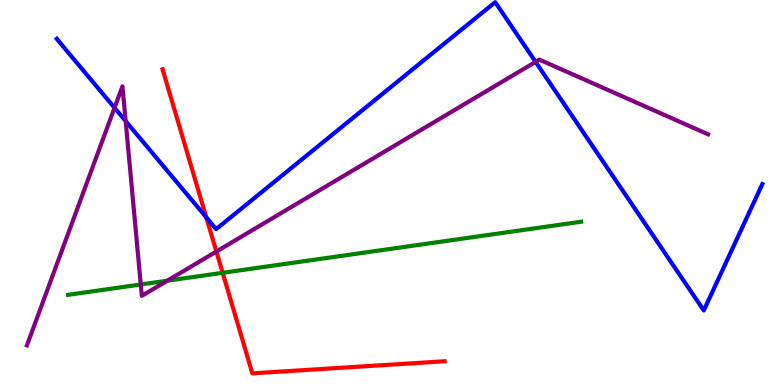[{'lines': ['blue', 'red'], 'intersections': [{'x': 2.66, 'y': 4.35}]}, {'lines': ['green', 'red'], 'intersections': [{'x': 2.87, 'y': 2.91}]}, {'lines': ['purple', 'red'], 'intersections': [{'x': 2.79, 'y': 3.47}]}, {'lines': ['blue', 'green'], 'intersections': []}, {'lines': ['blue', 'purple'], 'intersections': [{'x': 1.48, 'y': 7.2}, {'x': 1.62, 'y': 6.85}, {'x': 6.91, 'y': 8.39}]}, {'lines': ['green', 'purple'], 'intersections': [{'x': 1.82, 'y': 2.61}, {'x': 2.16, 'y': 2.71}]}]